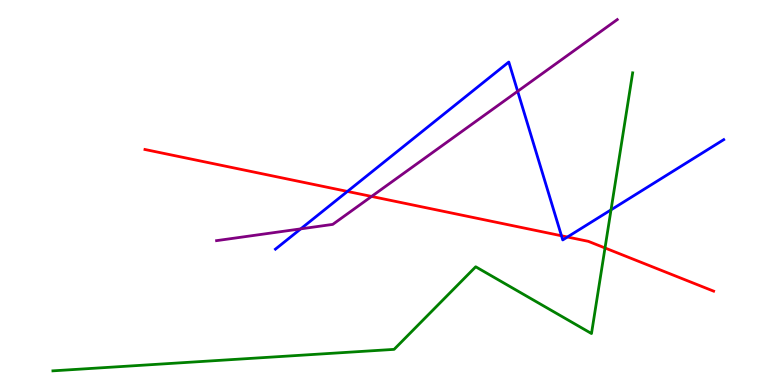[{'lines': ['blue', 'red'], 'intersections': [{'x': 4.48, 'y': 5.03}, {'x': 7.24, 'y': 3.88}, {'x': 7.32, 'y': 3.84}]}, {'lines': ['green', 'red'], 'intersections': [{'x': 7.81, 'y': 3.56}]}, {'lines': ['purple', 'red'], 'intersections': [{'x': 4.79, 'y': 4.9}]}, {'lines': ['blue', 'green'], 'intersections': [{'x': 7.88, 'y': 4.55}]}, {'lines': ['blue', 'purple'], 'intersections': [{'x': 3.88, 'y': 4.06}, {'x': 6.68, 'y': 7.63}]}, {'lines': ['green', 'purple'], 'intersections': []}]